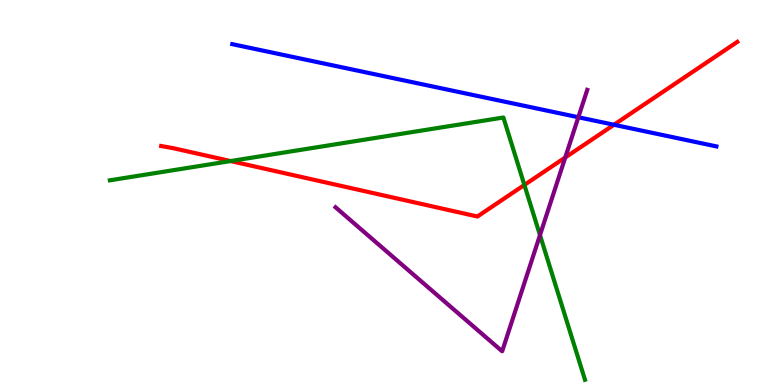[{'lines': ['blue', 'red'], 'intersections': [{'x': 7.92, 'y': 6.76}]}, {'lines': ['green', 'red'], 'intersections': [{'x': 2.98, 'y': 5.82}, {'x': 6.77, 'y': 5.2}]}, {'lines': ['purple', 'red'], 'intersections': [{'x': 7.29, 'y': 5.91}]}, {'lines': ['blue', 'green'], 'intersections': []}, {'lines': ['blue', 'purple'], 'intersections': [{'x': 7.46, 'y': 6.95}]}, {'lines': ['green', 'purple'], 'intersections': [{'x': 6.97, 'y': 3.89}]}]